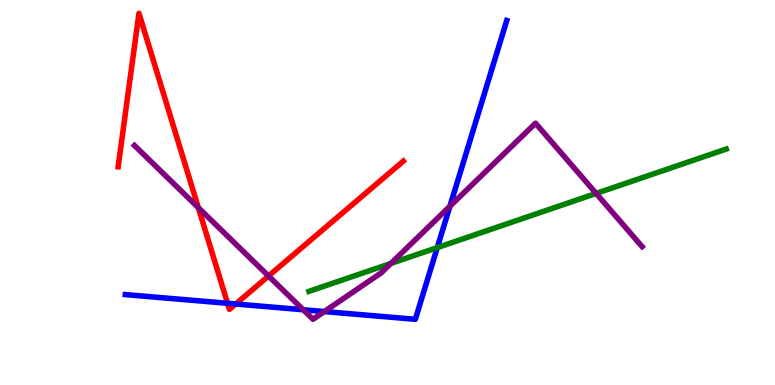[{'lines': ['blue', 'red'], 'intersections': [{'x': 2.94, 'y': 2.12}, {'x': 3.04, 'y': 2.1}]}, {'lines': ['green', 'red'], 'intersections': []}, {'lines': ['purple', 'red'], 'intersections': [{'x': 2.56, 'y': 4.61}, {'x': 3.46, 'y': 2.83}]}, {'lines': ['blue', 'green'], 'intersections': [{'x': 5.64, 'y': 3.57}]}, {'lines': ['blue', 'purple'], 'intersections': [{'x': 3.91, 'y': 1.95}, {'x': 4.18, 'y': 1.91}, {'x': 5.81, 'y': 4.64}]}, {'lines': ['green', 'purple'], 'intersections': [{'x': 5.04, 'y': 3.16}, {'x': 7.69, 'y': 4.98}]}]